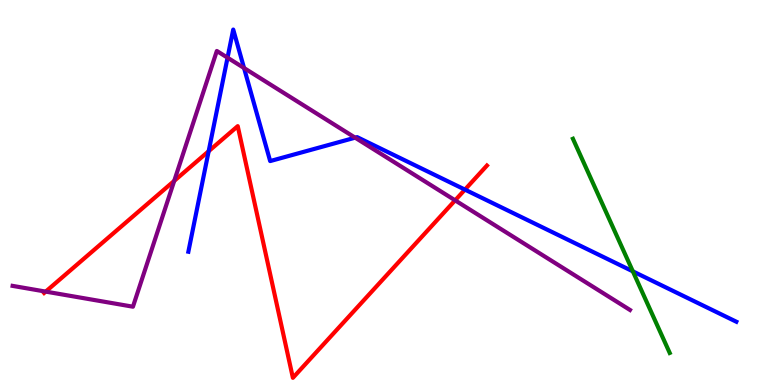[{'lines': ['blue', 'red'], 'intersections': [{'x': 2.69, 'y': 6.07}, {'x': 6.0, 'y': 5.07}]}, {'lines': ['green', 'red'], 'intersections': []}, {'lines': ['purple', 'red'], 'intersections': [{'x': 0.59, 'y': 2.43}, {'x': 2.25, 'y': 5.3}, {'x': 5.87, 'y': 4.8}]}, {'lines': ['blue', 'green'], 'intersections': [{'x': 8.17, 'y': 2.95}]}, {'lines': ['blue', 'purple'], 'intersections': [{'x': 2.94, 'y': 8.5}, {'x': 3.15, 'y': 8.23}, {'x': 4.58, 'y': 6.42}]}, {'lines': ['green', 'purple'], 'intersections': []}]